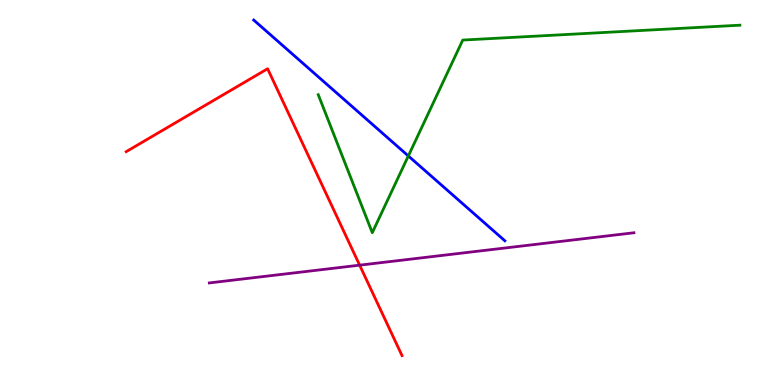[{'lines': ['blue', 'red'], 'intersections': []}, {'lines': ['green', 'red'], 'intersections': []}, {'lines': ['purple', 'red'], 'intersections': [{'x': 4.64, 'y': 3.11}]}, {'lines': ['blue', 'green'], 'intersections': [{'x': 5.27, 'y': 5.95}]}, {'lines': ['blue', 'purple'], 'intersections': []}, {'lines': ['green', 'purple'], 'intersections': []}]